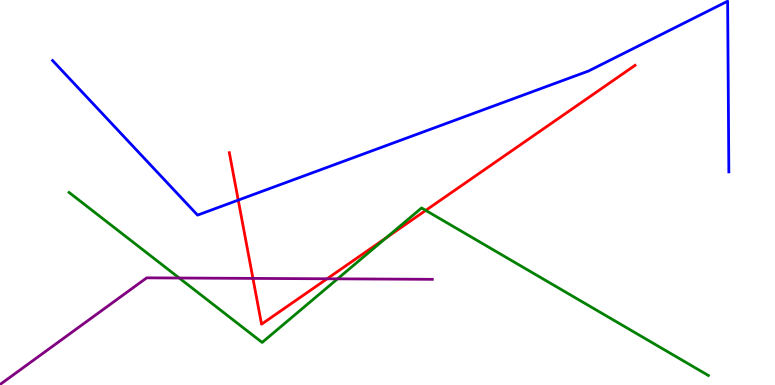[{'lines': ['blue', 'red'], 'intersections': [{'x': 3.07, 'y': 4.8}]}, {'lines': ['green', 'red'], 'intersections': [{'x': 4.98, 'y': 3.82}, {'x': 5.49, 'y': 4.54}]}, {'lines': ['purple', 'red'], 'intersections': [{'x': 3.26, 'y': 2.77}, {'x': 4.22, 'y': 2.76}]}, {'lines': ['blue', 'green'], 'intersections': []}, {'lines': ['blue', 'purple'], 'intersections': []}, {'lines': ['green', 'purple'], 'intersections': [{'x': 2.31, 'y': 2.78}, {'x': 4.36, 'y': 2.76}]}]